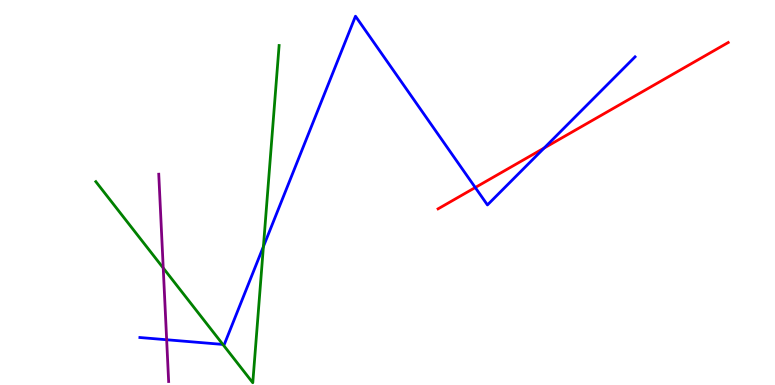[{'lines': ['blue', 'red'], 'intersections': [{'x': 6.13, 'y': 5.13}, {'x': 7.02, 'y': 6.16}]}, {'lines': ['green', 'red'], 'intersections': []}, {'lines': ['purple', 'red'], 'intersections': []}, {'lines': ['blue', 'green'], 'intersections': [{'x': 2.88, 'y': 1.05}, {'x': 3.4, 'y': 3.6}]}, {'lines': ['blue', 'purple'], 'intersections': [{'x': 2.15, 'y': 1.18}]}, {'lines': ['green', 'purple'], 'intersections': [{'x': 2.11, 'y': 3.04}]}]